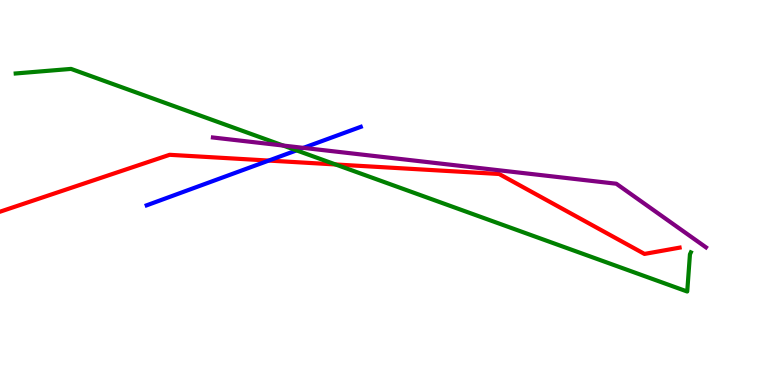[{'lines': ['blue', 'red'], 'intersections': [{'x': 3.47, 'y': 5.83}]}, {'lines': ['green', 'red'], 'intersections': [{'x': 4.33, 'y': 5.73}]}, {'lines': ['purple', 'red'], 'intersections': []}, {'lines': ['blue', 'green'], 'intersections': [{'x': 3.83, 'y': 6.09}]}, {'lines': ['blue', 'purple'], 'intersections': [{'x': 3.92, 'y': 6.16}]}, {'lines': ['green', 'purple'], 'intersections': [{'x': 3.65, 'y': 6.22}]}]